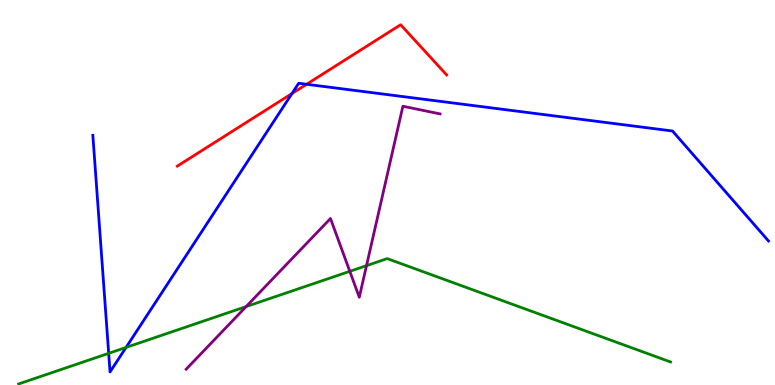[{'lines': ['blue', 'red'], 'intersections': [{'x': 3.77, 'y': 7.57}, {'x': 3.96, 'y': 7.81}]}, {'lines': ['green', 'red'], 'intersections': []}, {'lines': ['purple', 'red'], 'intersections': []}, {'lines': ['blue', 'green'], 'intersections': [{'x': 1.4, 'y': 0.823}, {'x': 1.63, 'y': 0.976}]}, {'lines': ['blue', 'purple'], 'intersections': []}, {'lines': ['green', 'purple'], 'intersections': [{'x': 3.18, 'y': 2.04}, {'x': 4.51, 'y': 2.95}, {'x': 4.73, 'y': 3.1}]}]